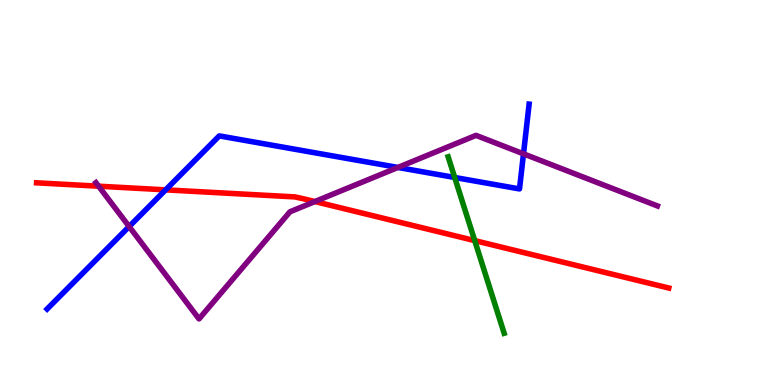[{'lines': ['blue', 'red'], 'intersections': [{'x': 2.14, 'y': 5.07}]}, {'lines': ['green', 'red'], 'intersections': [{'x': 6.13, 'y': 3.75}]}, {'lines': ['purple', 'red'], 'intersections': [{'x': 1.27, 'y': 5.16}, {'x': 4.06, 'y': 4.76}]}, {'lines': ['blue', 'green'], 'intersections': [{'x': 5.87, 'y': 5.39}]}, {'lines': ['blue', 'purple'], 'intersections': [{'x': 1.67, 'y': 4.12}, {'x': 5.13, 'y': 5.65}, {'x': 6.75, 'y': 6.0}]}, {'lines': ['green', 'purple'], 'intersections': []}]